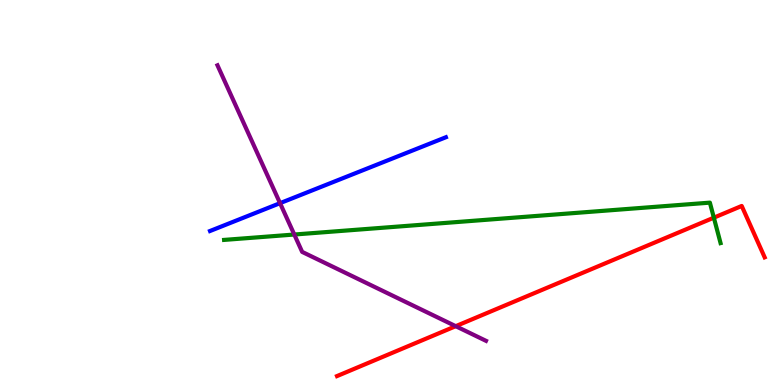[{'lines': ['blue', 'red'], 'intersections': []}, {'lines': ['green', 'red'], 'intersections': [{'x': 9.21, 'y': 4.35}]}, {'lines': ['purple', 'red'], 'intersections': [{'x': 5.88, 'y': 1.53}]}, {'lines': ['blue', 'green'], 'intersections': []}, {'lines': ['blue', 'purple'], 'intersections': [{'x': 3.61, 'y': 4.72}]}, {'lines': ['green', 'purple'], 'intersections': [{'x': 3.8, 'y': 3.91}]}]